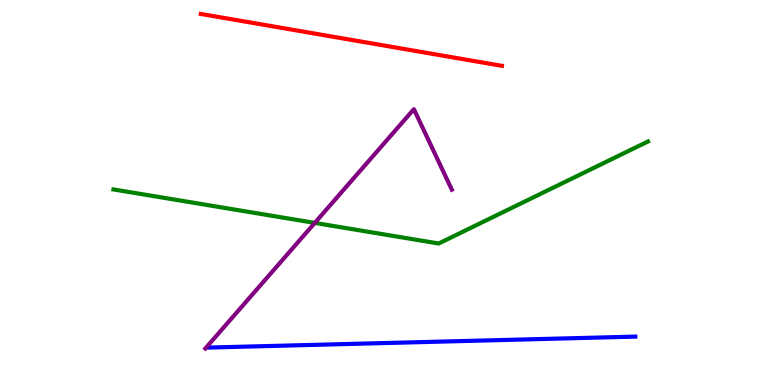[{'lines': ['blue', 'red'], 'intersections': []}, {'lines': ['green', 'red'], 'intersections': []}, {'lines': ['purple', 'red'], 'intersections': []}, {'lines': ['blue', 'green'], 'intersections': []}, {'lines': ['blue', 'purple'], 'intersections': []}, {'lines': ['green', 'purple'], 'intersections': [{'x': 4.06, 'y': 4.21}]}]